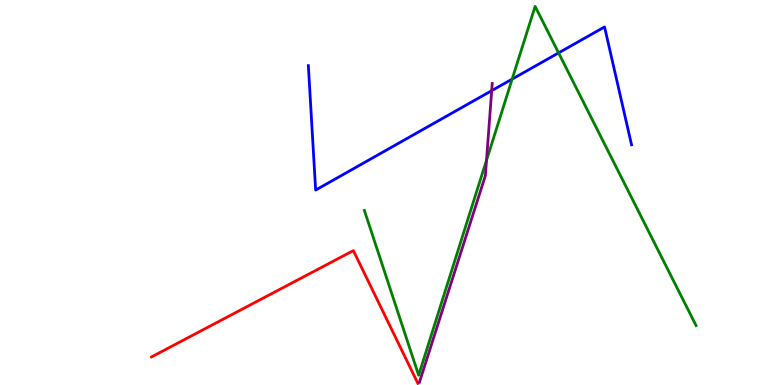[{'lines': ['blue', 'red'], 'intersections': []}, {'lines': ['green', 'red'], 'intersections': []}, {'lines': ['purple', 'red'], 'intersections': []}, {'lines': ['blue', 'green'], 'intersections': [{'x': 6.61, 'y': 7.95}, {'x': 7.21, 'y': 8.63}]}, {'lines': ['blue', 'purple'], 'intersections': [{'x': 6.34, 'y': 7.64}]}, {'lines': ['green', 'purple'], 'intersections': [{'x': 6.28, 'y': 5.84}]}]